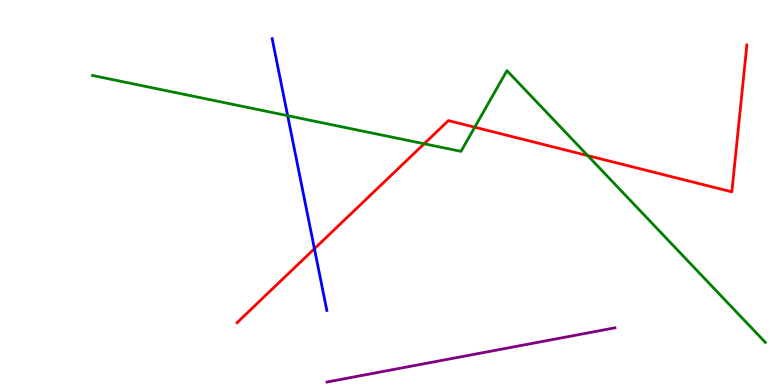[{'lines': ['blue', 'red'], 'intersections': [{'x': 4.06, 'y': 3.54}]}, {'lines': ['green', 'red'], 'intersections': [{'x': 5.47, 'y': 6.27}, {'x': 6.13, 'y': 6.7}, {'x': 7.58, 'y': 5.96}]}, {'lines': ['purple', 'red'], 'intersections': []}, {'lines': ['blue', 'green'], 'intersections': [{'x': 3.71, 'y': 7.0}]}, {'lines': ['blue', 'purple'], 'intersections': []}, {'lines': ['green', 'purple'], 'intersections': []}]